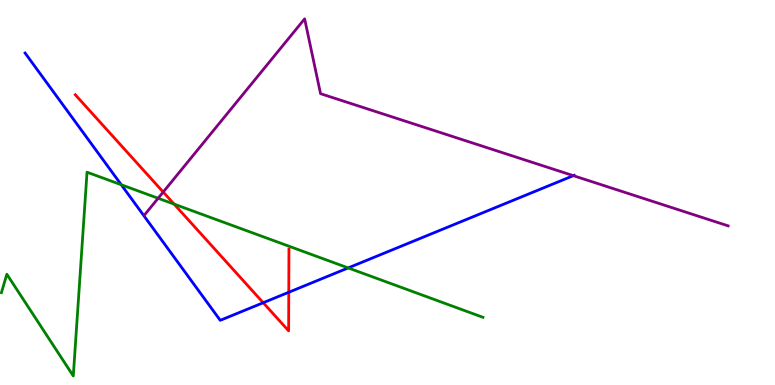[{'lines': ['blue', 'red'], 'intersections': [{'x': 3.4, 'y': 2.14}, {'x': 3.73, 'y': 2.41}]}, {'lines': ['green', 'red'], 'intersections': [{'x': 2.25, 'y': 4.7}]}, {'lines': ['purple', 'red'], 'intersections': [{'x': 2.11, 'y': 5.01}]}, {'lines': ['blue', 'green'], 'intersections': [{'x': 1.56, 'y': 5.2}, {'x': 4.49, 'y': 3.04}]}, {'lines': ['blue', 'purple'], 'intersections': [{'x': 7.4, 'y': 5.44}]}, {'lines': ['green', 'purple'], 'intersections': [{'x': 2.04, 'y': 4.85}]}]